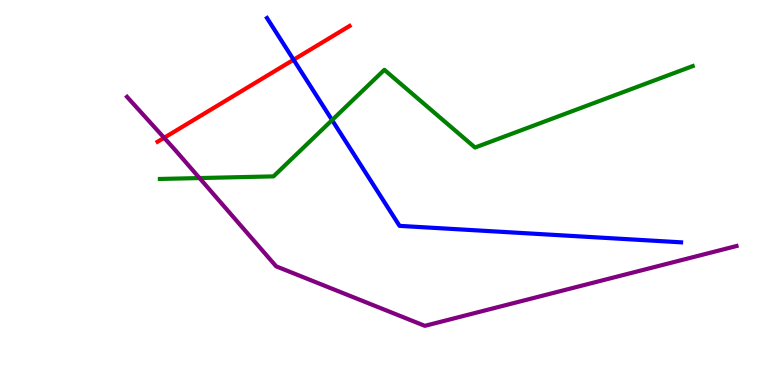[{'lines': ['blue', 'red'], 'intersections': [{'x': 3.79, 'y': 8.45}]}, {'lines': ['green', 'red'], 'intersections': []}, {'lines': ['purple', 'red'], 'intersections': [{'x': 2.12, 'y': 6.42}]}, {'lines': ['blue', 'green'], 'intersections': [{'x': 4.28, 'y': 6.88}]}, {'lines': ['blue', 'purple'], 'intersections': []}, {'lines': ['green', 'purple'], 'intersections': [{'x': 2.57, 'y': 5.38}]}]